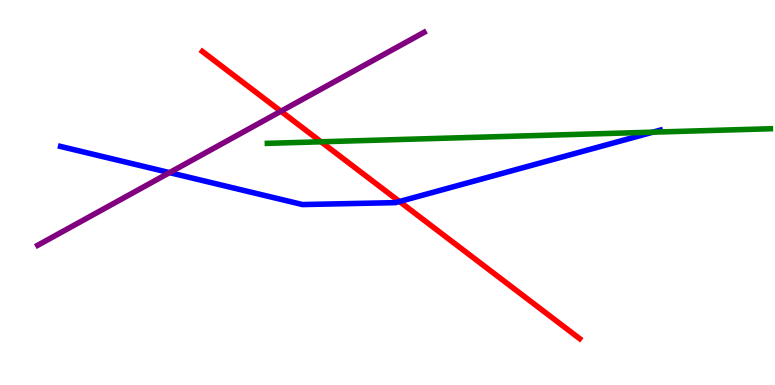[{'lines': ['blue', 'red'], 'intersections': [{'x': 5.15, 'y': 4.77}]}, {'lines': ['green', 'red'], 'intersections': [{'x': 4.14, 'y': 6.32}]}, {'lines': ['purple', 'red'], 'intersections': [{'x': 3.62, 'y': 7.11}]}, {'lines': ['blue', 'green'], 'intersections': [{'x': 8.42, 'y': 6.57}]}, {'lines': ['blue', 'purple'], 'intersections': [{'x': 2.19, 'y': 5.52}]}, {'lines': ['green', 'purple'], 'intersections': []}]